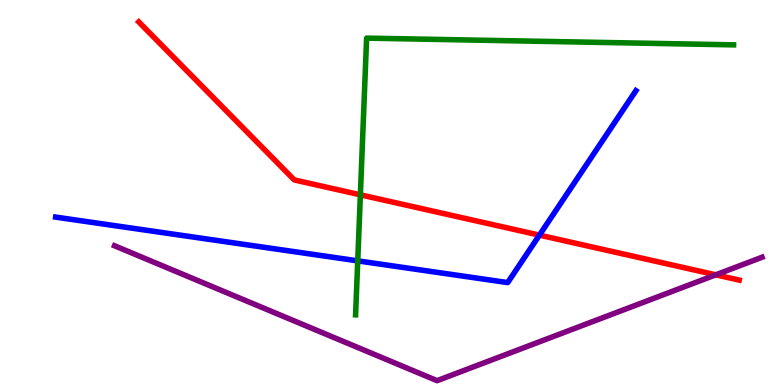[{'lines': ['blue', 'red'], 'intersections': [{'x': 6.96, 'y': 3.89}]}, {'lines': ['green', 'red'], 'intersections': [{'x': 4.65, 'y': 4.94}]}, {'lines': ['purple', 'red'], 'intersections': [{'x': 9.24, 'y': 2.86}]}, {'lines': ['blue', 'green'], 'intersections': [{'x': 4.62, 'y': 3.22}]}, {'lines': ['blue', 'purple'], 'intersections': []}, {'lines': ['green', 'purple'], 'intersections': []}]